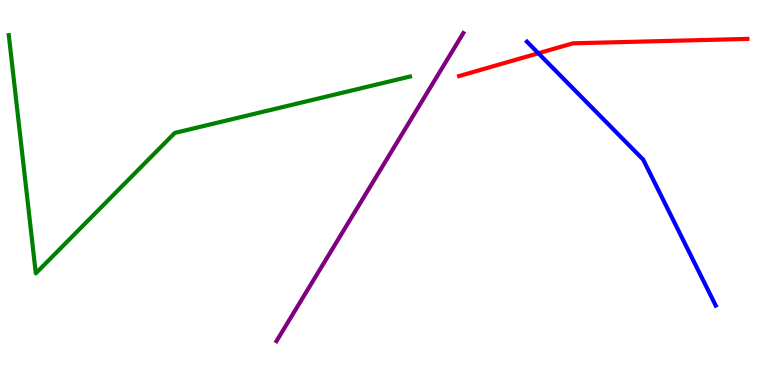[{'lines': ['blue', 'red'], 'intersections': [{'x': 6.95, 'y': 8.62}]}, {'lines': ['green', 'red'], 'intersections': []}, {'lines': ['purple', 'red'], 'intersections': []}, {'lines': ['blue', 'green'], 'intersections': []}, {'lines': ['blue', 'purple'], 'intersections': []}, {'lines': ['green', 'purple'], 'intersections': []}]